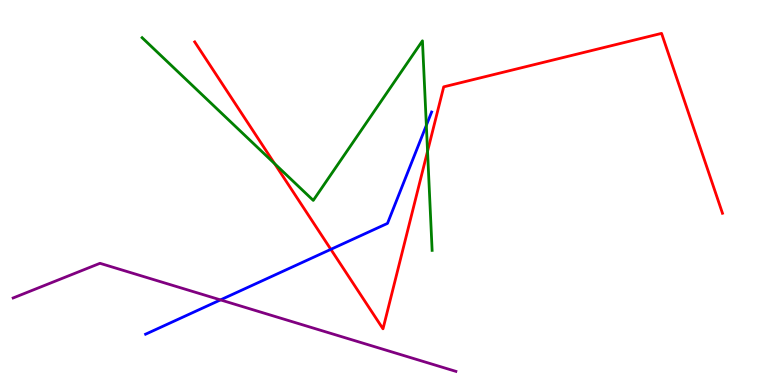[{'lines': ['blue', 'red'], 'intersections': [{'x': 4.27, 'y': 3.52}]}, {'lines': ['green', 'red'], 'intersections': [{'x': 3.54, 'y': 5.75}, {'x': 5.52, 'y': 6.07}]}, {'lines': ['purple', 'red'], 'intersections': []}, {'lines': ['blue', 'green'], 'intersections': [{'x': 5.5, 'y': 6.74}]}, {'lines': ['blue', 'purple'], 'intersections': [{'x': 2.84, 'y': 2.21}]}, {'lines': ['green', 'purple'], 'intersections': []}]